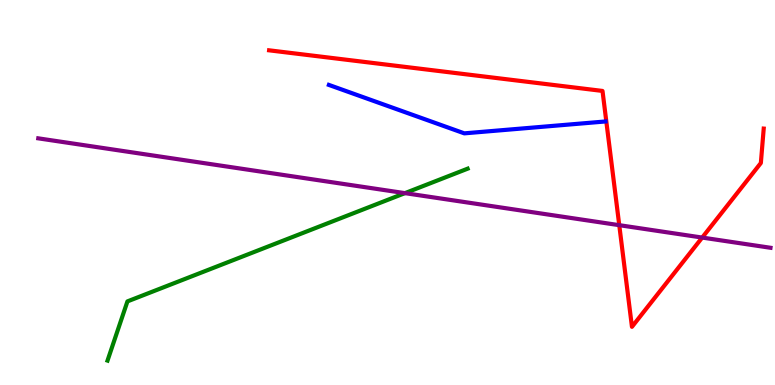[{'lines': ['blue', 'red'], 'intersections': []}, {'lines': ['green', 'red'], 'intersections': []}, {'lines': ['purple', 'red'], 'intersections': [{'x': 7.99, 'y': 4.15}, {'x': 9.06, 'y': 3.83}]}, {'lines': ['blue', 'green'], 'intersections': []}, {'lines': ['blue', 'purple'], 'intersections': []}, {'lines': ['green', 'purple'], 'intersections': [{'x': 5.22, 'y': 4.98}]}]